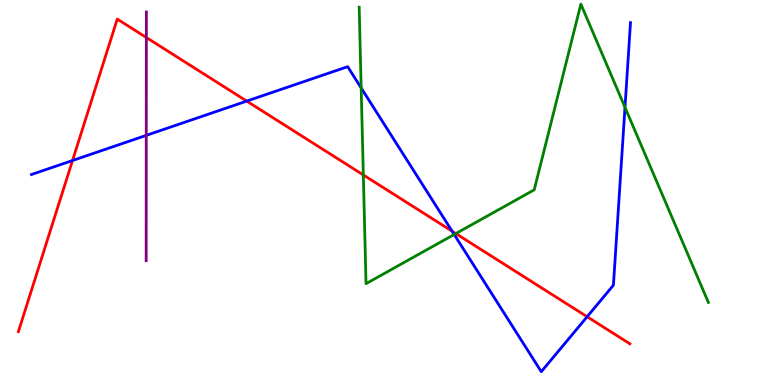[{'lines': ['blue', 'red'], 'intersections': [{'x': 0.936, 'y': 5.83}, {'x': 3.18, 'y': 7.37}, {'x': 5.83, 'y': 4.0}, {'x': 7.58, 'y': 1.77}]}, {'lines': ['green', 'red'], 'intersections': [{'x': 4.69, 'y': 5.46}, {'x': 5.88, 'y': 3.93}]}, {'lines': ['purple', 'red'], 'intersections': [{'x': 1.89, 'y': 9.03}]}, {'lines': ['blue', 'green'], 'intersections': [{'x': 4.66, 'y': 7.72}, {'x': 5.86, 'y': 3.91}, {'x': 8.06, 'y': 7.21}]}, {'lines': ['blue', 'purple'], 'intersections': [{'x': 1.89, 'y': 6.48}]}, {'lines': ['green', 'purple'], 'intersections': []}]